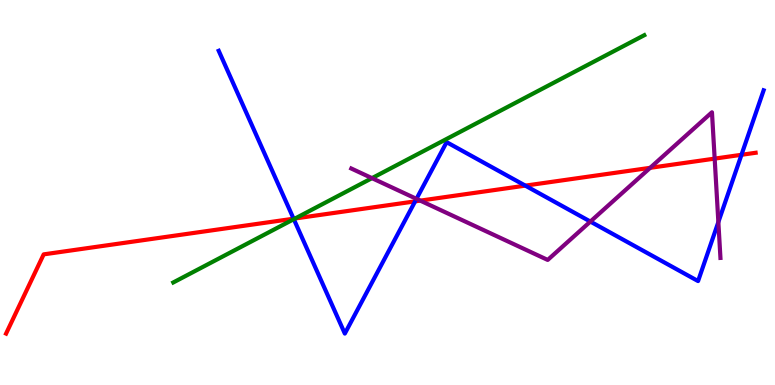[{'lines': ['blue', 'red'], 'intersections': [{'x': 3.79, 'y': 4.32}, {'x': 5.36, 'y': 4.77}, {'x': 6.78, 'y': 5.18}, {'x': 9.57, 'y': 5.98}]}, {'lines': ['green', 'red'], 'intersections': [{'x': 3.81, 'y': 4.33}]}, {'lines': ['purple', 'red'], 'intersections': [{'x': 5.42, 'y': 4.79}, {'x': 8.39, 'y': 5.64}, {'x': 9.22, 'y': 5.88}]}, {'lines': ['blue', 'green'], 'intersections': [{'x': 3.79, 'y': 4.31}]}, {'lines': ['blue', 'purple'], 'intersections': [{'x': 5.37, 'y': 4.83}, {'x': 7.62, 'y': 4.24}, {'x': 9.27, 'y': 4.23}]}, {'lines': ['green', 'purple'], 'intersections': [{'x': 4.8, 'y': 5.37}]}]